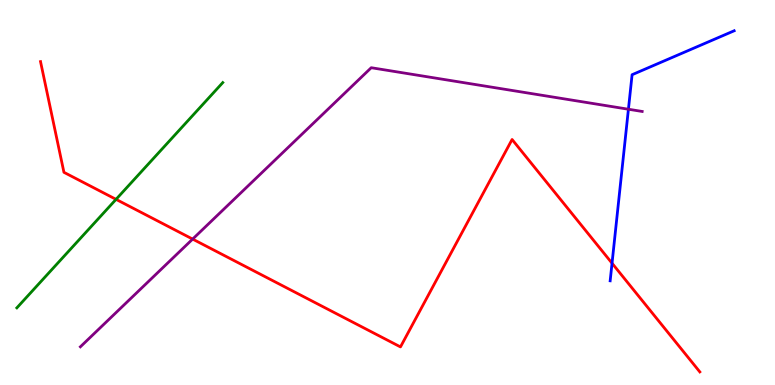[{'lines': ['blue', 'red'], 'intersections': [{'x': 7.9, 'y': 3.16}]}, {'lines': ['green', 'red'], 'intersections': [{'x': 1.5, 'y': 4.82}]}, {'lines': ['purple', 'red'], 'intersections': [{'x': 2.49, 'y': 3.79}]}, {'lines': ['blue', 'green'], 'intersections': []}, {'lines': ['blue', 'purple'], 'intersections': [{'x': 8.11, 'y': 7.16}]}, {'lines': ['green', 'purple'], 'intersections': []}]